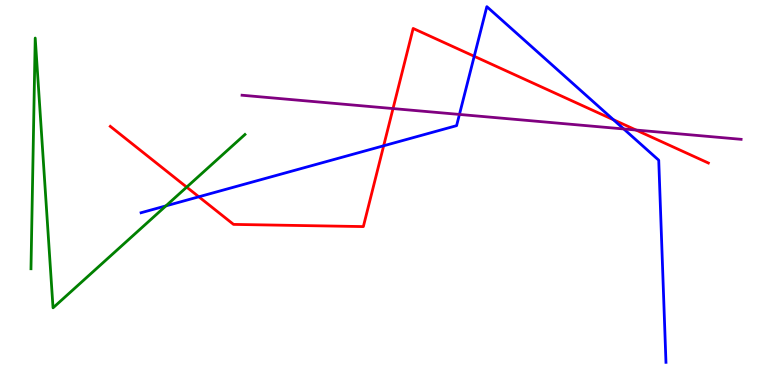[{'lines': ['blue', 'red'], 'intersections': [{'x': 2.57, 'y': 4.89}, {'x': 4.95, 'y': 6.21}, {'x': 6.12, 'y': 8.54}, {'x': 7.92, 'y': 6.89}]}, {'lines': ['green', 'red'], 'intersections': [{'x': 2.41, 'y': 5.14}]}, {'lines': ['purple', 'red'], 'intersections': [{'x': 5.07, 'y': 7.18}, {'x': 8.21, 'y': 6.62}]}, {'lines': ['blue', 'green'], 'intersections': [{'x': 2.14, 'y': 4.65}]}, {'lines': ['blue', 'purple'], 'intersections': [{'x': 5.93, 'y': 7.03}, {'x': 8.05, 'y': 6.65}]}, {'lines': ['green', 'purple'], 'intersections': []}]